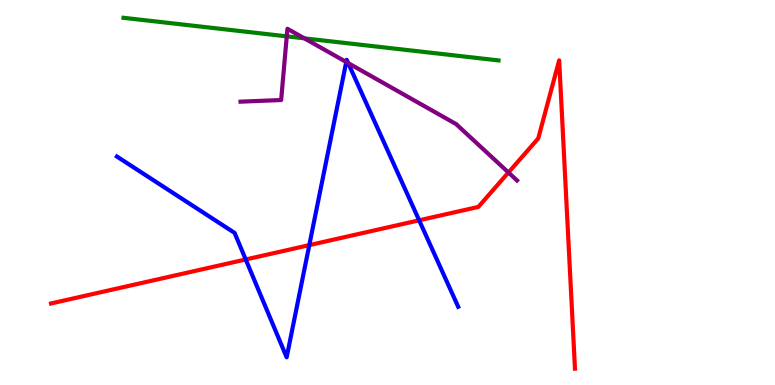[{'lines': ['blue', 'red'], 'intersections': [{'x': 3.17, 'y': 3.26}, {'x': 3.99, 'y': 3.63}, {'x': 5.41, 'y': 4.28}]}, {'lines': ['green', 'red'], 'intersections': []}, {'lines': ['purple', 'red'], 'intersections': [{'x': 6.56, 'y': 5.52}]}, {'lines': ['blue', 'green'], 'intersections': []}, {'lines': ['blue', 'purple'], 'intersections': [{'x': 4.47, 'y': 8.39}, {'x': 4.49, 'y': 8.36}]}, {'lines': ['green', 'purple'], 'intersections': [{'x': 3.7, 'y': 9.06}, {'x': 3.93, 'y': 9.0}]}]